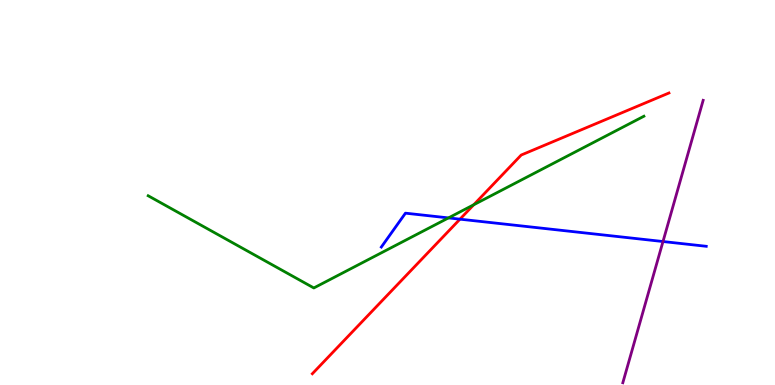[{'lines': ['blue', 'red'], 'intersections': [{'x': 5.94, 'y': 4.31}]}, {'lines': ['green', 'red'], 'intersections': [{'x': 6.11, 'y': 4.68}]}, {'lines': ['purple', 'red'], 'intersections': []}, {'lines': ['blue', 'green'], 'intersections': [{'x': 5.79, 'y': 4.34}]}, {'lines': ['blue', 'purple'], 'intersections': [{'x': 8.55, 'y': 3.73}]}, {'lines': ['green', 'purple'], 'intersections': []}]